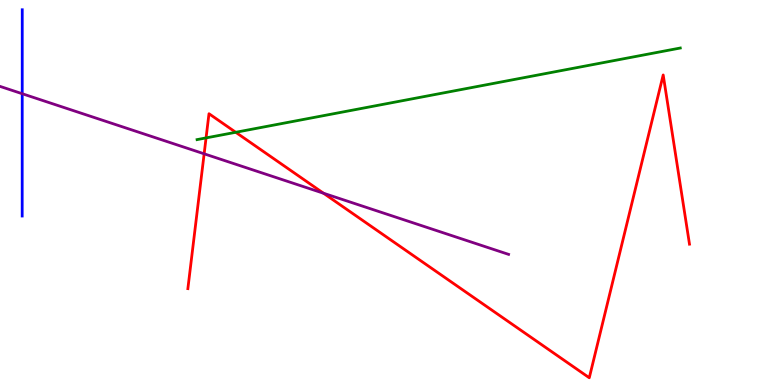[{'lines': ['blue', 'red'], 'intersections': []}, {'lines': ['green', 'red'], 'intersections': [{'x': 2.66, 'y': 6.42}, {'x': 3.04, 'y': 6.56}]}, {'lines': ['purple', 'red'], 'intersections': [{'x': 2.63, 'y': 6.0}, {'x': 4.17, 'y': 4.98}]}, {'lines': ['blue', 'green'], 'intersections': []}, {'lines': ['blue', 'purple'], 'intersections': [{'x': 0.287, 'y': 7.57}]}, {'lines': ['green', 'purple'], 'intersections': []}]